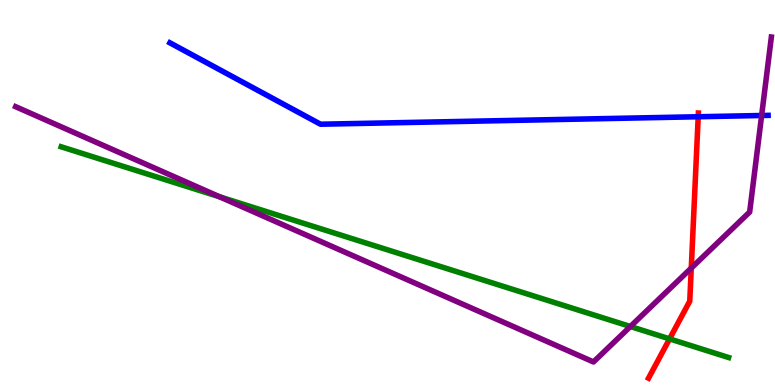[{'lines': ['blue', 'red'], 'intersections': [{'x': 9.01, 'y': 6.97}]}, {'lines': ['green', 'red'], 'intersections': [{'x': 8.64, 'y': 1.2}]}, {'lines': ['purple', 'red'], 'intersections': [{'x': 8.92, 'y': 3.04}]}, {'lines': ['blue', 'green'], 'intersections': []}, {'lines': ['blue', 'purple'], 'intersections': [{'x': 9.83, 'y': 7.0}]}, {'lines': ['green', 'purple'], 'intersections': [{'x': 2.84, 'y': 4.89}, {'x': 8.13, 'y': 1.52}]}]